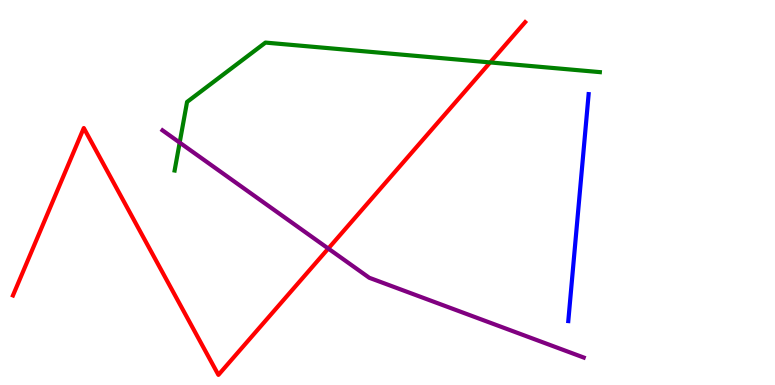[{'lines': ['blue', 'red'], 'intersections': []}, {'lines': ['green', 'red'], 'intersections': [{'x': 6.32, 'y': 8.38}]}, {'lines': ['purple', 'red'], 'intersections': [{'x': 4.24, 'y': 3.54}]}, {'lines': ['blue', 'green'], 'intersections': []}, {'lines': ['blue', 'purple'], 'intersections': []}, {'lines': ['green', 'purple'], 'intersections': [{'x': 2.32, 'y': 6.3}]}]